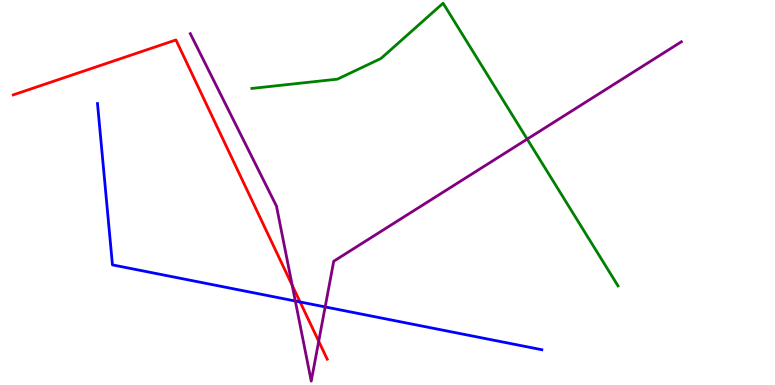[{'lines': ['blue', 'red'], 'intersections': [{'x': 3.87, 'y': 2.16}]}, {'lines': ['green', 'red'], 'intersections': []}, {'lines': ['purple', 'red'], 'intersections': [{'x': 3.77, 'y': 2.59}, {'x': 4.11, 'y': 1.14}]}, {'lines': ['blue', 'green'], 'intersections': []}, {'lines': ['blue', 'purple'], 'intersections': [{'x': 3.81, 'y': 2.18}, {'x': 4.2, 'y': 2.03}]}, {'lines': ['green', 'purple'], 'intersections': [{'x': 6.8, 'y': 6.39}]}]